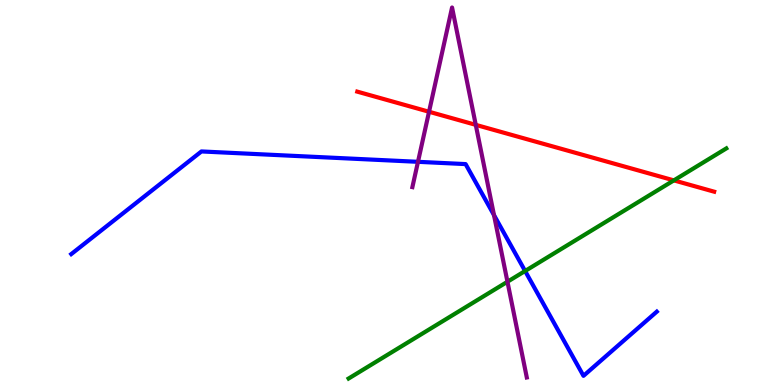[{'lines': ['blue', 'red'], 'intersections': []}, {'lines': ['green', 'red'], 'intersections': [{'x': 8.69, 'y': 5.31}]}, {'lines': ['purple', 'red'], 'intersections': [{'x': 5.54, 'y': 7.1}, {'x': 6.14, 'y': 6.76}]}, {'lines': ['blue', 'green'], 'intersections': [{'x': 6.78, 'y': 2.96}]}, {'lines': ['blue', 'purple'], 'intersections': [{'x': 5.39, 'y': 5.8}, {'x': 6.37, 'y': 4.41}]}, {'lines': ['green', 'purple'], 'intersections': [{'x': 6.55, 'y': 2.68}]}]